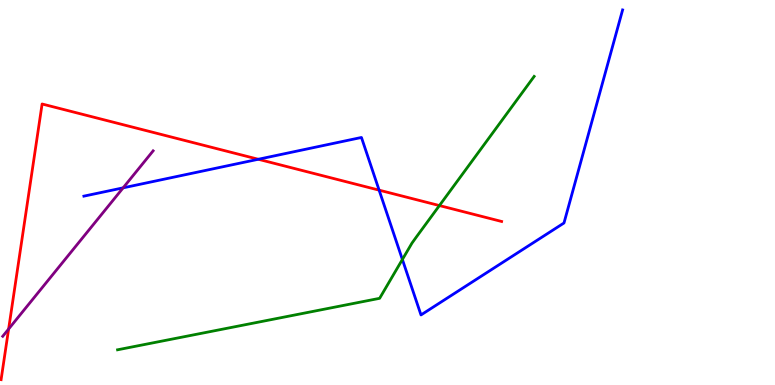[{'lines': ['blue', 'red'], 'intersections': [{'x': 3.33, 'y': 5.86}, {'x': 4.89, 'y': 5.06}]}, {'lines': ['green', 'red'], 'intersections': [{'x': 5.67, 'y': 4.66}]}, {'lines': ['purple', 'red'], 'intersections': [{'x': 0.111, 'y': 1.45}]}, {'lines': ['blue', 'green'], 'intersections': [{'x': 5.19, 'y': 3.26}]}, {'lines': ['blue', 'purple'], 'intersections': [{'x': 1.59, 'y': 5.12}]}, {'lines': ['green', 'purple'], 'intersections': []}]